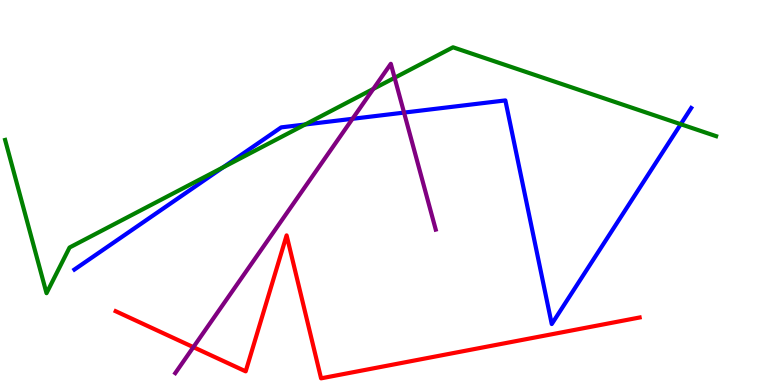[{'lines': ['blue', 'red'], 'intersections': []}, {'lines': ['green', 'red'], 'intersections': []}, {'lines': ['purple', 'red'], 'intersections': [{'x': 2.5, 'y': 0.983}]}, {'lines': ['blue', 'green'], 'intersections': [{'x': 2.88, 'y': 5.65}, {'x': 3.94, 'y': 6.77}, {'x': 8.78, 'y': 6.77}]}, {'lines': ['blue', 'purple'], 'intersections': [{'x': 4.55, 'y': 6.91}, {'x': 5.21, 'y': 7.08}]}, {'lines': ['green', 'purple'], 'intersections': [{'x': 4.82, 'y': 7.69}, {'x': 5.09, 'y': 7.98}]}]